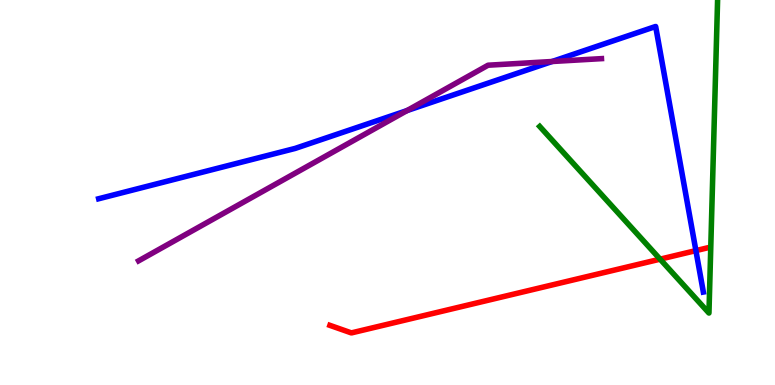[{'lines': ['blue', 'red'], 'intersections': [{'x': 8.98, 'y': 3.49}]}, {'lines': ['green', 'red'], 'intersections': [{'x': 8.52, 'y': 3.27}]}, {'lines': ['purple', 'red'], 'intersections': []}, {'lines': ['blue', 'green'], 'intersections': []}, {'lines': ['blue', 'purple'], 'intersections': [{'x': 5.25, 'y': 7.13}, {'x': 7.12, 'y': 8.4}]}, {'lines': ['green', 'purple'], 'intersections': []}]